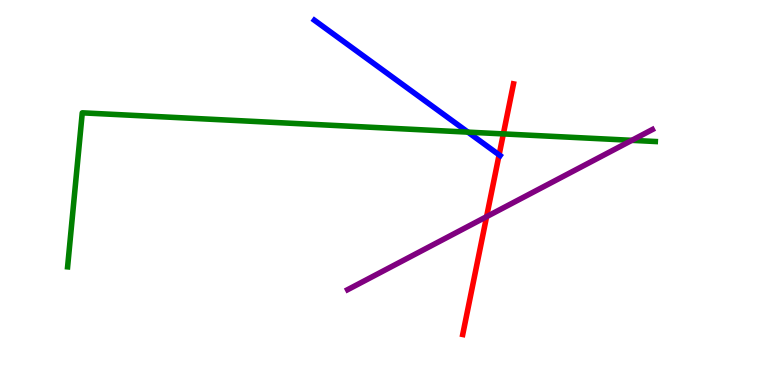[{'lines': ['blue', 'red'], 'intersections': [{'x': 6.44, 'y': 5.98}]}, {'lines': ['green', 'red'], 'intersections': [{'x': 6.49, 'y': 6.52}]}, {'lines': ['purple', 'red'], 'intersections': [{'x': 6.28, 'y': 4.37}]}, {'lines': ['blue', 'green'], 'intersections': [{'x': 6.04, 'y': 6.57}]}, {'lines': ['blue', 'purple'], 'intersections': []}, {'lines': ['green', 'purple'], 'intersections': [{'x': 8.15, 'y': 6.35}]}]